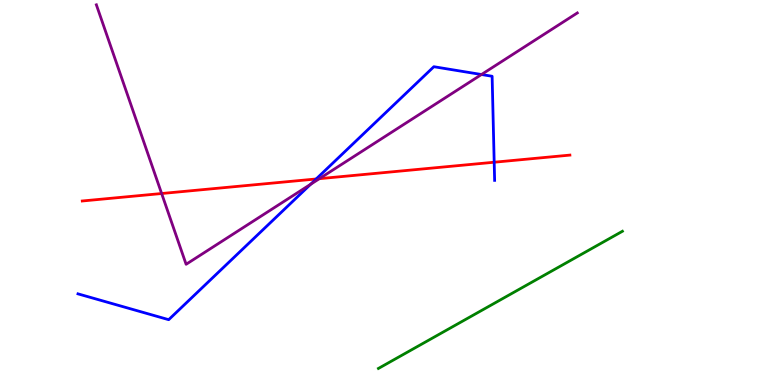[{'lines': ['blue', 'red'], 'intersections': [{'x': 4.08, 'y': 5.35}, {'x': 6.38, 'y': 5.79}]}, {'lines': ['green', 'red'], 'intersections': []}, {'lines': ['purple', 'red'], 'intersections': [{'x': 2.09, 'y': 4.97}, {'x': 4.12, 'y': 5.36}]}, {'lines': ['blue', 'green'], 'intersections': []}, {'lines': ['blue', 'purple'], 'intersections': [{'x': 4.01, 'y': 5.21}, {'x': 6.21, 'y': 8.06}]}, {'lines': ['green', 'purple'], 'intersections': []}]